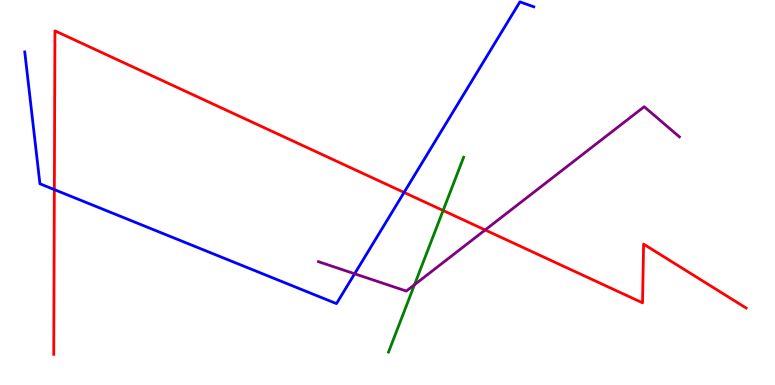[{'lines': ['blue', 'red'], 'intersections': [{'x': 0.701, 'y': 5.08}, {'x': 5.21, 'y': 5.0}]}, {'lines': ['green', 'red'], 'intersections': [{'x': 5.72, 'y': 4.53}]}, {'lines': ['purple', 'red'], 'intersections': [{'x': 6.26, 'y': 4.03}]}, {'lines': ['blue', 'green'], 'intersections': []}, {'lines': ['blue', 'purple'], 'intersections': [{'x': 4.58, 'y': 2.89}]}, {'lines': ['green', 'purple'], 'intersections': [{'x': 5.35, 'y': 2.6}]}]